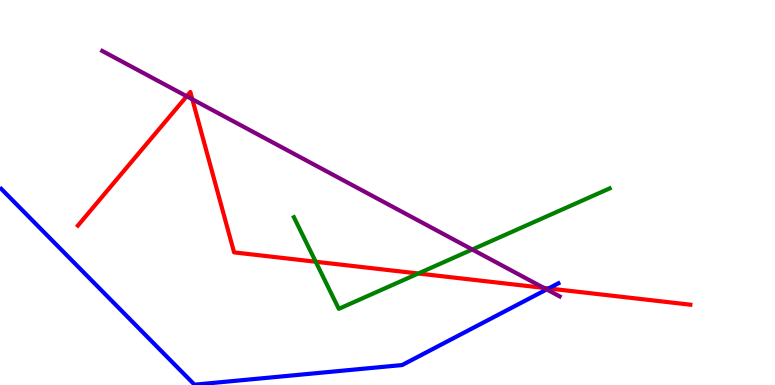[{'lines': ['blue', 'red'], 'intersections': [{'x': 7.08, 'y': 2.51}]}, {'lines': ['green', 'red'], 'intersections': [{'x': 4.07, 'y': 3.2}, {'x': 5.4, 'y': 2.9}]}, {'lines': ['purple', 'red'], 'intersections': [{'x': 2.41, 'y': 7.5}, {'x': 2.48, 'y': 7.42}, {'x': 7.02, 'y': 2.52}]}, {'lines': ['blue', 'green'], 'intersections': []}, {'lines': ['blue', 'purple'], 'intersections': [{'x': 7.05, 'y': 2.48}]}, {'lines': ['green', 'purple'], 'intersections': [{'x': 6.09, 'y': 3.52}]}]